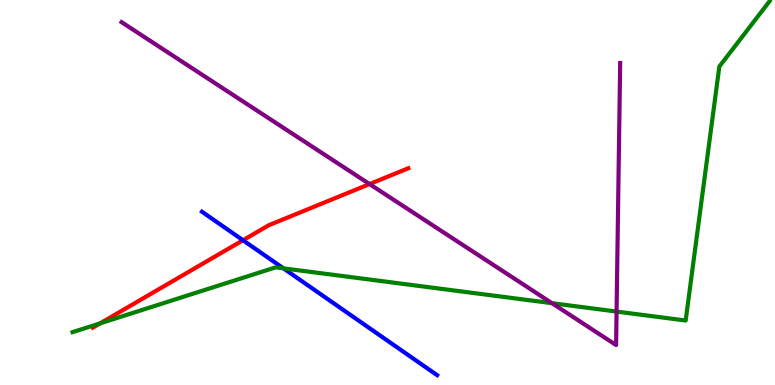[{'lines': ['blue', 'red'], 'intersections': [{'x': 3.14, 'y': 3.76}]}, {'lines': ['green', 'red'], 'intersections': [{'x': 1.29, 'y': 1.6}]}, {'lines': ['purple', 'red'], 'intersections': [{'x': 4.77, 'y': 5.22}]}, {'lines': ['blue', 'green'], 'intersections': [{'x': 3.66, 'y': 3.03}]}, {'lines': ['blue', 'purple'], 'intersections': []}, {'lines': ['green', 'purple'], 'intersections': [{'x': 7.12, 'y': 2.13}, {'x': 7.96, 'y': 1.91}]}]